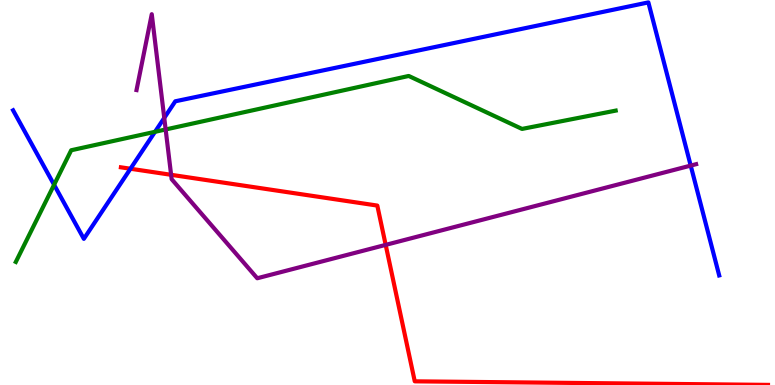[{'lines': ['blue', 'red'], 'intersections': [{'x': 1.68, 'y': 5.62}]}, {'lines': ['green', 'red'], 'intersections': []}, {'lines': ['purple', 'red'], 'intersections': [{'x': 2.21, 'y': 5.46}, {'x': 4.98, 'y': 3.64}]}, {'lines': ['blue', 'green'], 'intersections': [{'x': 0.698, 'y': 5.2}, {'x': 2.0, 'y': 6.58}]}, {'lines': ['blue', 'purple'], 'intersections': [{'x': 2.12, 'y': 6.94}, {'x': 8.91, 'y': 5.7}]}, {'lines': ['green', 'purple'], 'intersections': [{'x': 2.14, 'y': 6.64}]}]